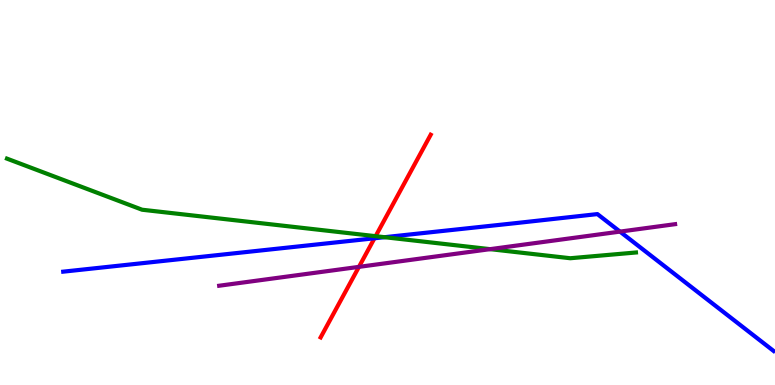[{'lines': ['blue', 'red'], 'intersections': [{'x': 4.83, 'y': 3.81}]}, {'lines': ['green', 'red'], 'intersections': [{'x': 4.85, 'y': 3.87}]}, {'lines': ['purple', 'red'], 'intersections': [{'x': 4.63, 'y': 3.07}]}, {'lines': ['blue', 'green'], 'intersections': [{'x': 4.96, 'y': 3.84}]}, {'lines': ['blue', 'purple'], 'intersections': [{'x': 8.0, 'y': 3.98}]}, {'lines': ['green', 'purple'], 'intersections': [{'x': 6.32, 'y': 3.53}]}]